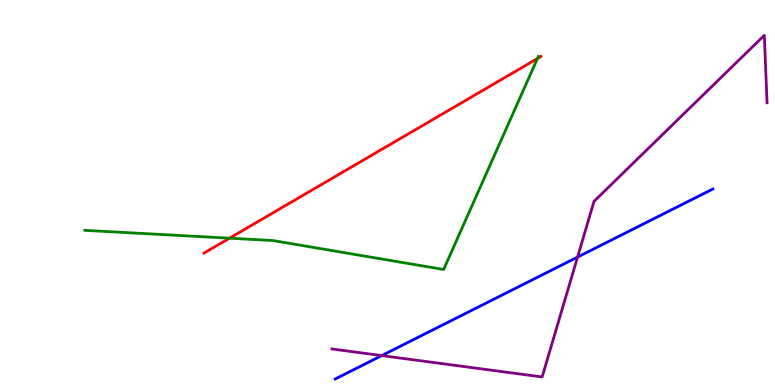[{'lines': ['blue', 'red'], 'intersections': []}, {'lines': ['green', 'red'], 'intersections': [{'x': 2.96, 'y': 3.81}, {'x': 6.93, 'y': 8.48}]}, {'lines': ['purple', 'red'], 'intersections': []}, {'lines': ['blue', 'green'], 'intersections': []}, {'lines': ['blue', 'purple'], 'intersections': [{'x': 4.93, 'y': 0.764}, {'x': 7.45, 'y': 3.32}]}, {'lines': ['green', 'purple'], 'intersections': []}]